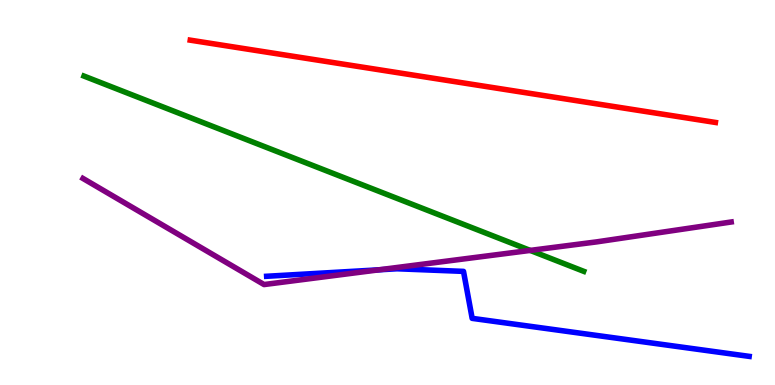[{'lines': ['blue', 'red'], 'intersections': []}, {'lines': ['green', 'red'], 'intersections': []}, {'lines': ['purple', 'red'], 'intersections': []}, {'lines': ['blue', 'green'], 'intersections': []}, {'lines': ['blue', 'purple'], 'intersections': [{'x': 4.89, 'y': 2.99}]}, {'lines': ['green', 'purple'], 'intersections': [{'x': 6.84, 'y': 3.5}]}]